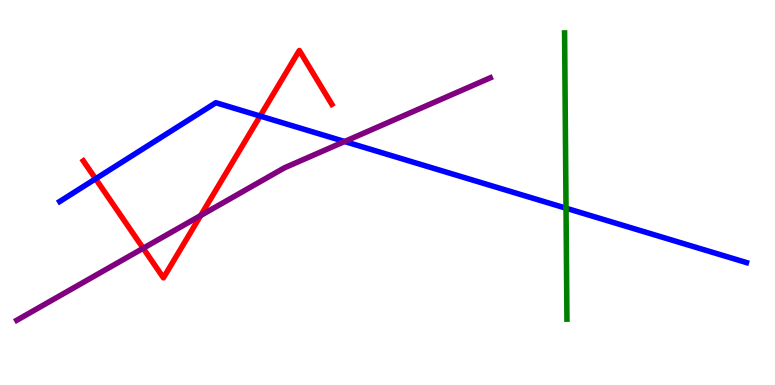[{'lines': ['blue', 'red'], 'intersections': [{'x': 1.23, 'y': 5.36}, {'x': 3.36, 'y': 6.99}]}, {'lines': ['green', 'red'], 'intersections': []}, {'lines': ['purple', 'red'], 'intersections': [{'x': 1.85, 'y': 3.55}, {'x': 2.59, 'y': 4.4}]}, {'lines': ['blue', 'green'], 'intersections': [{'x': 7.3, 'y': 4.59}]}, {'lines': ['blue', 'purple'], 'intersections': [{'x': 4.45, 'y': 6.32}]}, {'lines': ['green', 'purple'], 'intersections': []}]